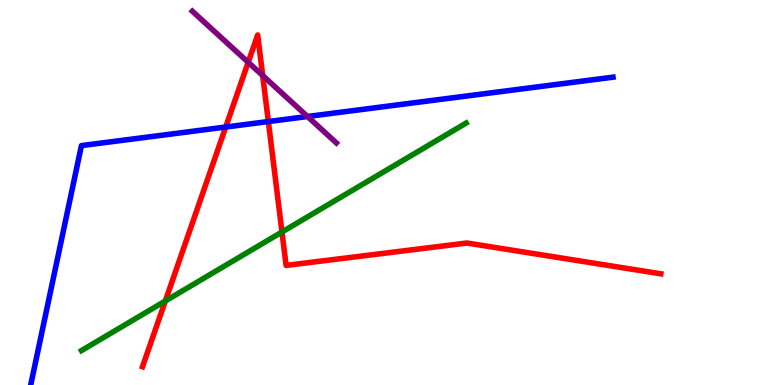[{'lines': ['blue', 'red'], 'intersections': [{'x': 2.91, 'y': 6.7}, {'x': 3.46, 'y': 6.84}]}, {'lines': ['green', 'red'], 'intersections': [{'x': 2.13, 'y': 2.18}, {'x': 3.64, 'y': 3.97}]}, {'lines': ['purple', 'red'], 'intersections': [{'x': 3.2, 'y': 8.38}, {'x': 3.39, 'y': 8.04}]}, {'lines': ['blue', 'green'], 'intersections': []}, {'lines': ['blue', 'purple'], 'intersections': [{'x': 3.97, 'y': 6.97}]}, {'lines': ['green', 'purple'], 'intersections': []}]